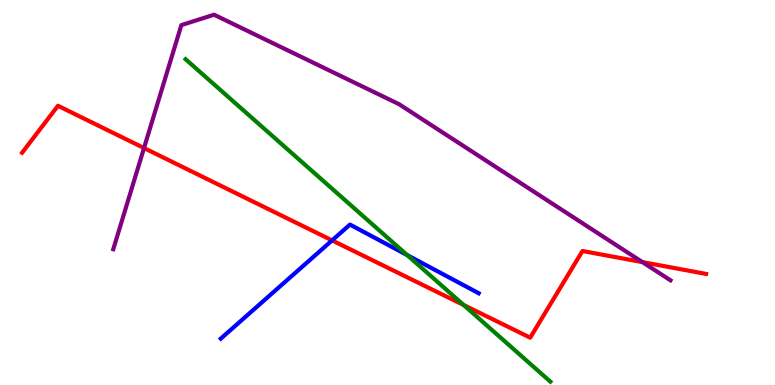[{'lines': ['blue', 'red'], 'intersections': [{'x': 4.28, 'y': 3.76}]}, {'lines': ['green', 'red'], 'intersections': [{'x': 5.98, 'y': 2.08}]}, {'lines': ['purple', 'red'], 'intersections': [{'x': 1.86, 'y': 6.15}, {'x': 8.29, 'y': 3.19}]}, {'lines': ['blue', 'green'], 'intersections': [{'x': 5.25, 'y': 3.37}]}, {'lines': ['blue', 'purple'], 'intersections': []}, {'lines': ['green', 'purple'], 'intersections': []}]